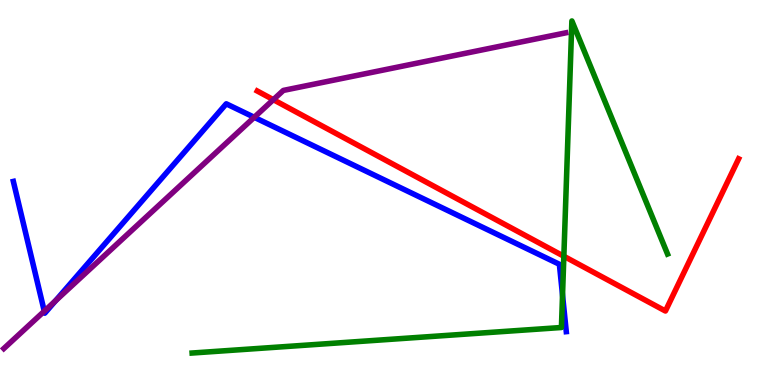[{'lines': ['blue', 'red'], 'intersections': []}, {'lines': ['green', 'red'], 'intersections': [{'x': 7.28, 'y': 3.34}]}, {'lines': ['purple', 'red'], 'intersections': [{'x': 3.53, 'y': 7.41}]}, {'lines': ['blue', 'green'], 'intersections': [{'x': 7.26, 'y': 2.34}]}, {'lines': ['blue', 'purple'], 'intersections': [{'x': 0.571, 'y': 1.92}, {'x': 0.716, 'y': 2.19}, {'x': 3.28, 'y': 6.95}]}, {'lines': ['green', 'purple'], 'intersections': []}]